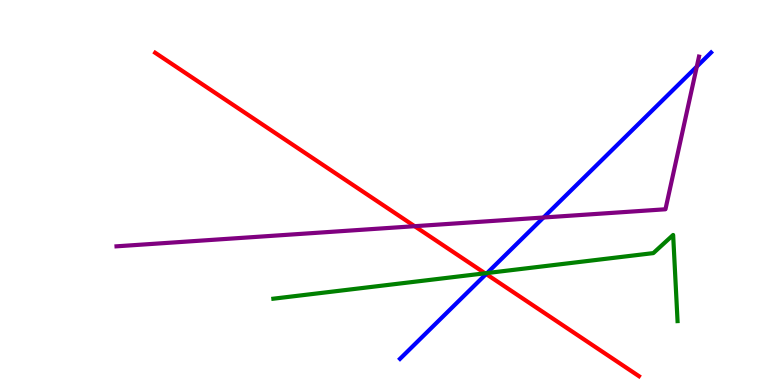[{'lines': ['blue', 'red'], 'intersections': [{'x': 6.27, 'y': 2.88}]}, {'lines': ['green', 'red'], 'intersections': [{'x': 6.26, 'y': 2.9}]}, {'lines': ['purple', 'red'], 'intersections': [{'x': 5.35, 'y': 4.12}]}, {'lines': ['blue', 'green'], 'intersections': [{'x': 6.29, 'y': 2.91}]}, {'lines': ['blue', 'purple'], 'intersections': [{'x': 7.01, 'y': 4.35}, {'x': 8.99, 'y': 8.27}]}, {'lines': ['green', 'purple'], 'intersections': []}]